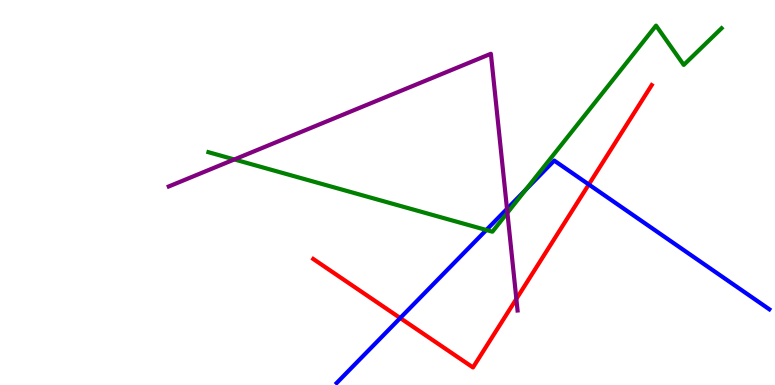[{'lines': ['blue', 'red'], 'intersections': [{'x': 5.16, 'y': 1.74}, {'x': 7.6, 'y': 5.21}]}, {'lines': ['green', 'red'], 'intersections': []}, {'lines': ['purple', 'red'], 'intersections': [{'x': 6.66, 'y': 2.24}]}, {'lines': ['blue', 'green'], 'intersections': [{'x': 6.28, 'y': 4.03}, {'x': 6.78, 'y': 5.07}]}, {'lines': ['blue', 'purple'], 'intersections': [{'x': 6.54, 'y': 4.57}]}, {'lines': ['green', 'purple'], 'intersections': [{'x': 3.02, 'y': 5.86}, {'x': 6.55, 'y': 4.47}]}]